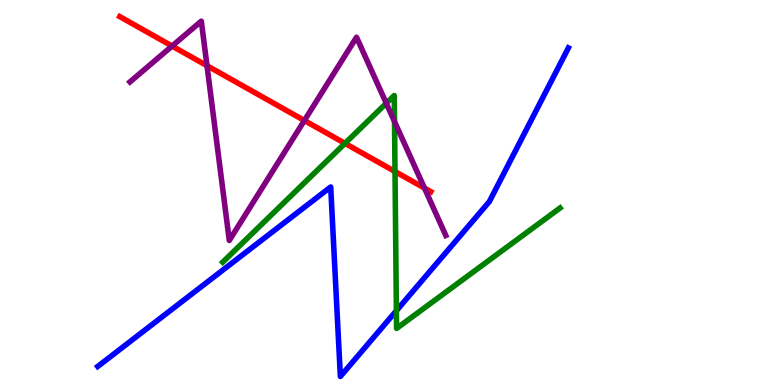[{'lines': ['blue', 'red'], 'intersections': []}, {'lines': ['green', 'red'], 'intersections': [{'x': 4.45, 'y': 6.28}, {'x': 5.1, 'y': 5.55}]}, {'lines': ['purple', 'red'], 'intersections': [{'x': 2.22, 'y': 8.8}, {'x': 2.67, 'y': 8.29}, {'x': 3.93, 'y': 6.87}, {'x': 5.48, 'y': 5.11}]}, {'lines': ['blue', 'green'], 'intersections': [{'x': 5.11, 'y': 1.93}]}, {'lines': ['blue', 'purple'], 'intersections': []}, {'lines': ['green', 'purple'], 'intersections': [{'x': 4.98, 'y': 7.32}, {'x': 5.09, 'y': 6.84}]}]